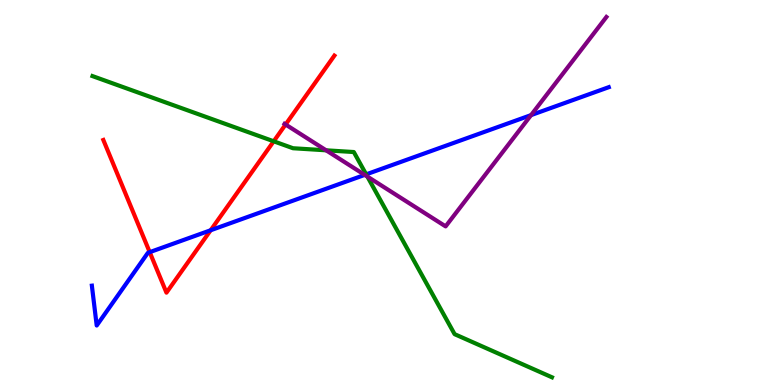[{'lines': ['blue', 'red'], 'intersections': [{'x': 1.93, 'y': 3.45}, {'x': 2.72, 'y': 4.02}]}, {'lines': ['green', 'red'], 'intersections': [{'x': 3.53, 'y': 6.33}]}, {'lines': ['purple', 'red'], 'intersections': [{'x': 3.68, 'y': 6.77}]}, {'lines': ['blue', 'green'], 'intersections': [{'x': 4.72, 'y': 5.47}]}, {'lines': ['blue', 'purple'], 'intersections': [{'x': 4.71, 'y': 5.46}, {'x': 6.85, 'y': 7.01}]}, {'lines': ['green', 'purple'], 'intersections': [{'x': 4.21, 'y': 6.1}, {'x': 4.74, 'y': 5.41}]}]